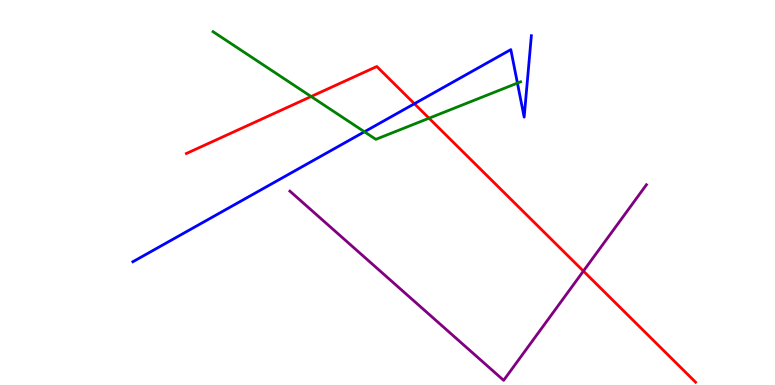[{'lines': ['blue', 'red'], 'intersections': [{'x': 5.35, 'y': 7.31}]}, {'lines': ['green', 'red'], 'intersections': [{'x': 4.01, 'y': 7.49}, {'x': 5.54, 'y': 6.93}]}, {'lines': ['purple', 'red'], 'intersections': [{'x': 7.53, 'y': 2.96}]}, {'lines': ['blue', 'green'], 'intersections': [{'x': 4.7, 'y': 6.58}, {'x': 6.68, 'y': 7.84}]}, {'lines': ['blue', 'purple'], 'intersections': []}, {'lines': ['green', 'purple'], 'intersections': []}]